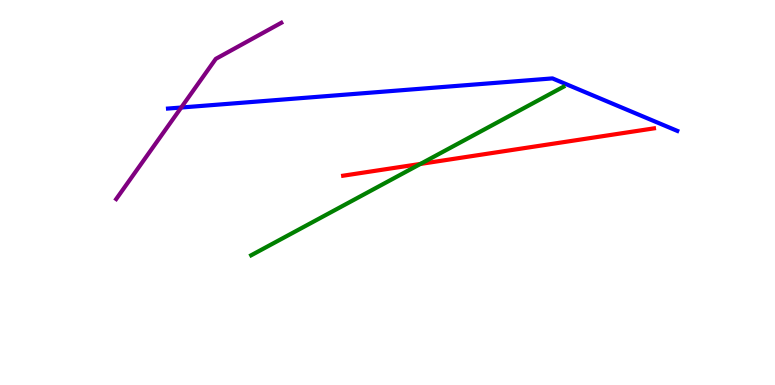[{'lines': ['blue', 'red'], 'intersections': []}, {'lines': ['green', 'red'], 'intersections': [{'x': 5.43, 'y': 5.74}]}, {'lines': ['purple', 'red'], 'intersections': []}, {'lines': ['blue', 'green'], 'intersections': []}, {'lines': ['blue', 'purple'], 'intersections': [{'x': 2.34, 'y': 7.21}]}, {'lines': ['green', 'purple'], 'intersections': []}]